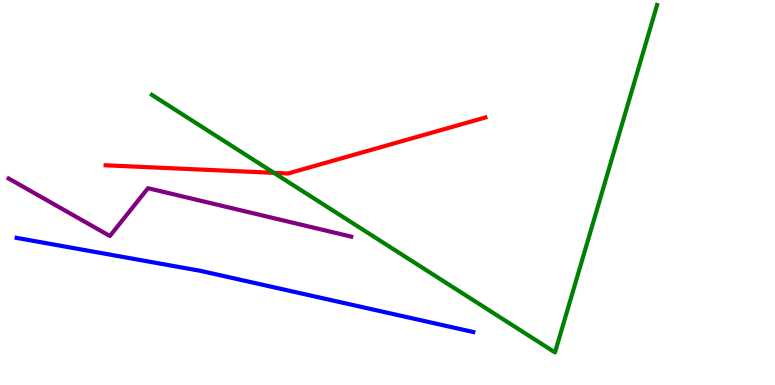[{'lines': ['blue', 'red'], 'intersections': []}, {'lines': ['green', 'red'], 'intersections': [{'x': 3.53, 'y': 5.51}]}, {'lines': ['purple', 'red'], 'intersections': []}, {'lines': ['blue', 'green'], 'intersections': []}, {'lines': ['blue', 'purple'], 'intersections': []}, {'lines': ['green', 'purple'], 'intersections': []}]